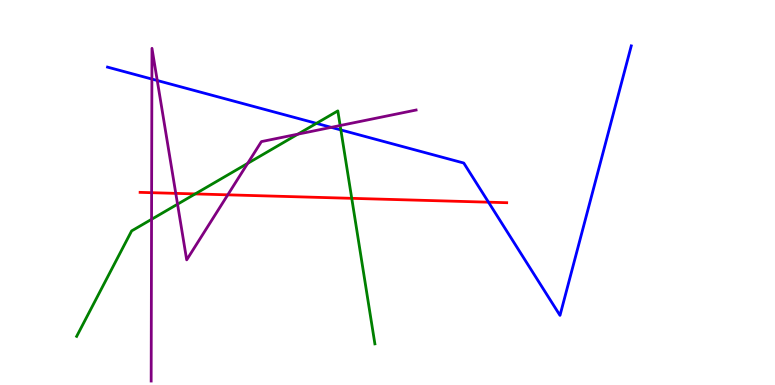[{'lines': ['blue', 'red'], 'intersections': [{'x': 6.3, 'y': 4.75}]}, {'lines': ['green', 'red'], 'intersections': [{'x': 2.52, 'y': 4.96}, {'x': 4.54, 'y': 4.85}]}, {'lines': ['purple', 'red'], 'intersections': [{'x': 1.96, 'y': 5.0}, {'x': 2.27, 'y': 4.98}, {'x': 2.94, 'y': 4.94}]}, {'lines': ['blue', 'green'], 'intersections': [{'x': 4.08, 'y': 6.8}, {'x': 4.4, 'y': 6.63}]}, {'lines': ['blue', 'purple'], 'intersections': [{'x': 1.96, 'y': 7.95}, {'x': 2.03, 'y': 7.91}, {'x': 4.27, 'y': 6.69}]}, {'lines': ['green', 'purple'], 'intersections': [{'x': 1.96, 'y': 4.3}, {'x': 2.29, 'y': 4.7}, {'x': 3.2, 'y': 5.76}, {'x': 3.84, 'y': 6.52}, {'x': 4.39, 'y': 6.74}]}]